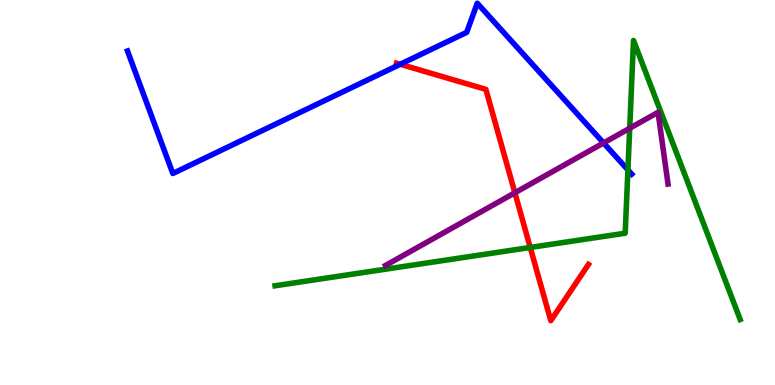[{'lines': ['blue', 'red'], 'intersections': [{'x': 5.16, 'y': 8.33}]}, {'lines': ['green', 'red'], 'intersections': [{'x': 6.84, 'y': 3.57}]}, {'lines': ['purple', 'red'], 'intersections': [{'x': 6.64, 'y': 4.99}]}, {'lines': ['blue', 'green'], 'intersections': [{'x': 8.1, 'y': 5.59}]}, {'lines': ['blue', 'purple'], 'intersections': [{'x': 7.79, 'y': 6.29}]}, {'lines': ['green', 'purple'], 'intersections': [{'x': 8.13, 'y': 6.67}]}]